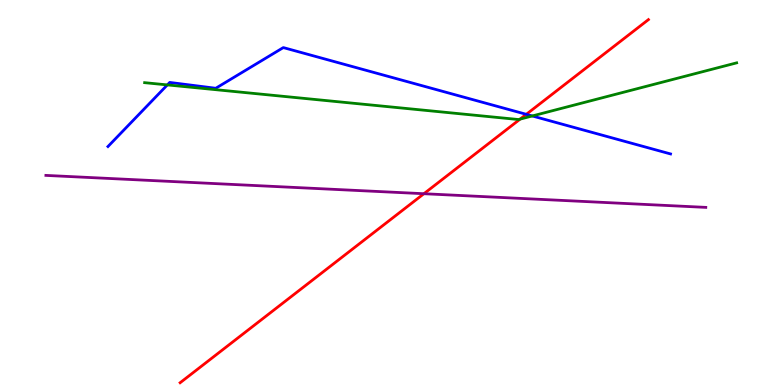[{'lines': ['blue', 'red'], 'intersections': [{'x': 6.79, 'y': 7.03}]}, {'lines': ['green', 'red'], 'intersections': [{'x': 6.71, 'y': 6.91}]}, {'lines': ['purple', 'red'], 'intersections': [{'x': 5.47, 'y': 4.97}]}, {'lines': ['blue', 'green'], 'intersections': [{'x': 2.16, 'y': 7.79}, {'x': 6.87, 'y': 6.99}]}, {'lines': ['blue', 'purple'], 'intersections': []}, {'lines': ['green', 'purple'], 'intersections': []}]